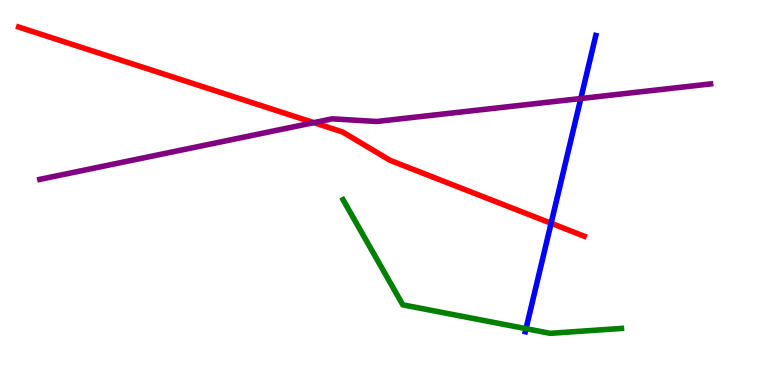[{'lines': ['blue', 'red'], 'intersections': [{'x': 7.11, 'y': 4.2}]}, {'lines': ['green', 'red'], 'intersections': []}, {'lines': ['purple', 'red'], 'intersections': [{'x': 4.05, 'y': 6.81}]}, {'lines': ['blue', 'green'], 'intersections': [{'x': 6.79, 'y': 1.46}]}, {'lines': ['blue', 'purple'], 'intersections': [{'x': 7.49, 'y': 7.44}]}, {'lines': ['green', 'purple'], 'intersections': []}]